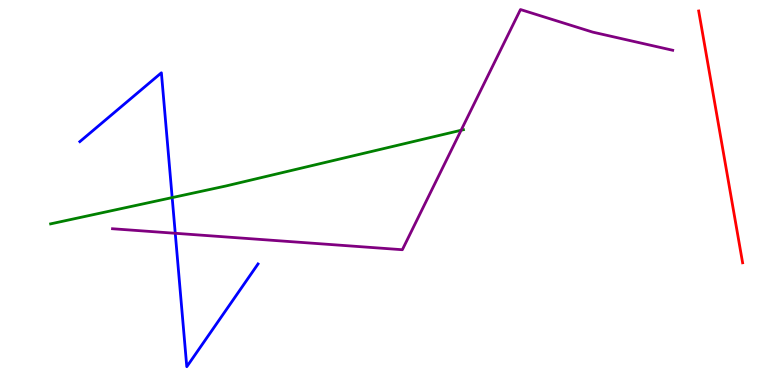[{'lines': ['blue', 'red'], 'intersections': []}, {'lines': ['green', 'red'], 'intersections': []}, {'lines': ['purple', 'red'], 'intersections': []}, {'lines': ['blue', 'green'], 'intersections': [{'x': 2.22, 'y': 4.87}]}, {'lines': ['blue', 'purple'], 'intersections': [{'x': 2.26, 'y': 3.94}]}, {'lines': ['green', 'purple'], 'intersections': [{'x': 5.95, 'y': 6.62}]}]